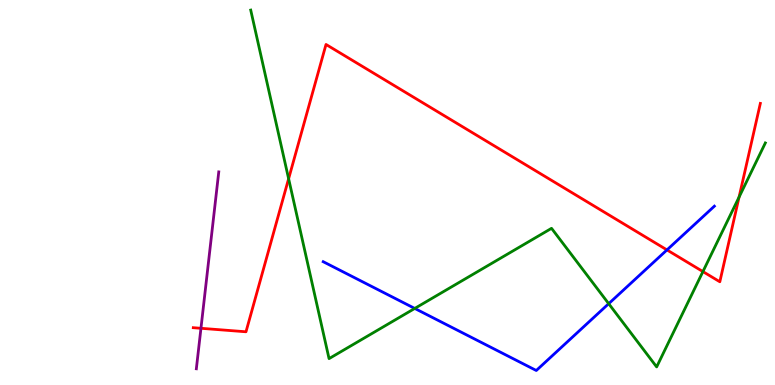[{'lines': ['blue', 'red'], 'intersections': [{'x': 8.61, 'y': 3.51}]}, {'lines': ['green', 'red'], 'intersections': [{'x': 3.72, 'y': 5.36}, {'x': 9.07, 'y': 2.95}, {'x': 9.54, 'y': 4.88}]}, {'lines': ['purple', 'red'], 'intersections': [{'x': 2.59, 'y': 1.47}]}, {'lines': ['blue', 'green'], 'intersections': [{'x': 5.35, 'y': 1.99}, {'x': 7.85, 'y': 2.11}]}, {'lines': ['blue', 'purple'], 'intersections': []}, {'lines': ['green', 'purple'], 'intersections': []}]